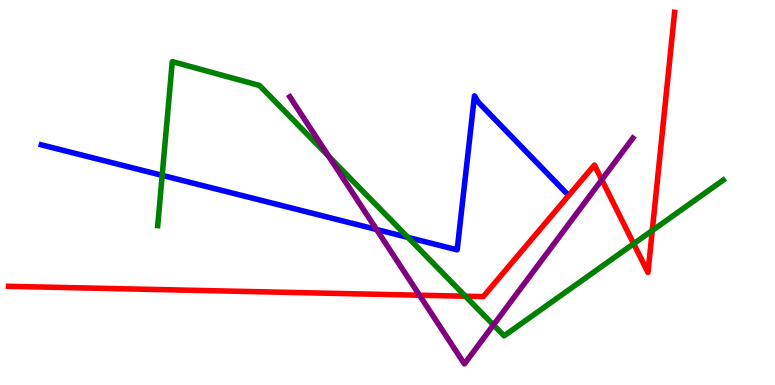[{'lines': ['blue', 'red'], 'intersections': []}, {'lines': ['green', 'red'], 'intersections': [{'x': 6.0, 'y': 2.31}, {'x': 8.18, 'y': 3.67}, {'x': 8.42, 'y': 4.01}]}, {'lines': ['purple', 'red'], 'intersections': [{'x': 5.41, 'y': 2.33}, {'x': 7.76, 'y': 5.33}]}, {'lines': ['blue', 'green'], 'intersections': [{'x': 2.09, 'y': 5.45}, {'x': 5.26, 'y': 3.83}]}, {'lines': ['blue', 'purple'], 'intersections': [{'x': 4.86, 'y': 4.04}]}, {'lines': ['green', 'purple'], 'intersections': [{'x': 4.24, 'y': 5.94}, {'x': 6.37, 'y': 1.56}]}]